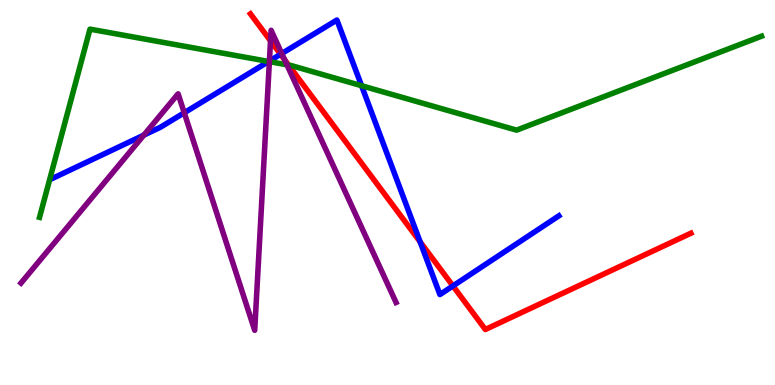[{'lines': ['blue', 'red'], 'intersections': [{'x': 3.62, 'y': 8.59}, {'x': 5.42, 'y': 3.72}, {'x': 5.84, 'y': 2.57}]}, {'lines': ['green', 'red'], 'intersections': [{'x': 3.72, 'y': 8.31}]}, {'lines': ['purple', 'red'], 'intersections': [{'x': 3.49, 'y': 8.94}, {'x': 3.67, 'y': 8.45}]}, {'lines': ['blue', 'green'], 'intersections': [{'x': 3.47, 'y': 8.4}, {'x': 4.67, 'y': 7.77}]}, {'lines': ['blue', 'purple'], 'intersections': [{'x': 1.86, 'y': 6.49}, {'x': 2.38, 'y': 7.07}, {'x': 3.48, 'y': 8.41}, {'x': 3.64, 'y': 8.61}]}, {'lines': ['green', 'purple'], 'intersections': [{'x': 3.48, 'y': 8.4}, {'x': 3.7, 'y': 8.32}]}]